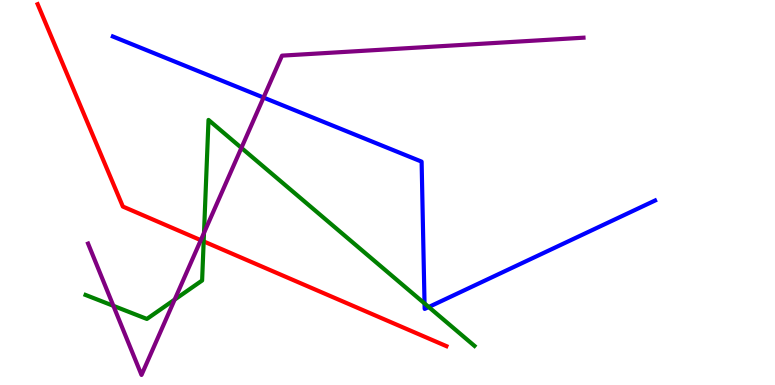[{'lines': ['blue', 'red'], 'intersections': []}, {'lines': ['green', 'red'], 'intersections': [{'x': 2.63, 'y': 3.73}]}, {'lines': ['purple', 'red'], 'intersections': [{'x': 2.59, 'y': 3.76}]}, {'lines': ['blue', 'green'], 'intersections': [{'x': 5.48, 'y': 2.12}, {'x': 5.53, 'y': 2.03}]}, {'lines': ['blue', 'purple'], 'intersections': [{'x': 3.4, 'y': 7.47}]}, {'lines': ['green', 'purple'], 'intersections': [{'x': 1.46, 'y': 2.06}, {'x': 2.25, 'y': 2.22}, {'x': 2.63, 'y': 3.95}, {'x': 3.11, 'y': 6.16}]}]